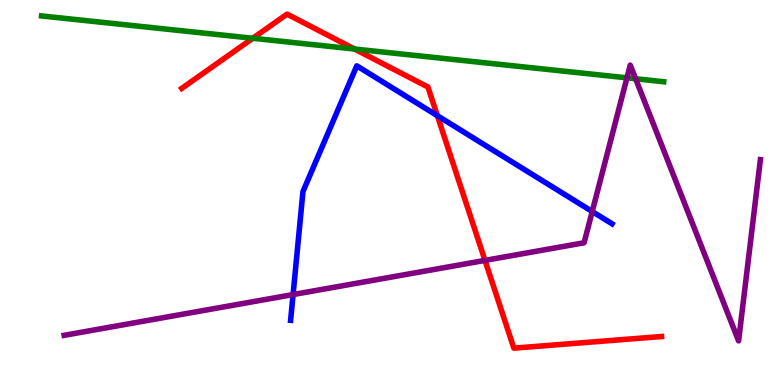[{'lines': ['blue', 'red'], 'intersections': [{'x': 5.64, 'y': 7.0}]}, {'lines': ['green', 'red'], 'intersections': [{'x': 3.26, 'y': 9.01}, {'x': 4.57, 'y': 8.73}]}, {'lines': ['purple', 'red'], 'intersections': [{'x': 6.26, 'y': 3.24}]}, {'lines': ['blue', 'green'], 'intersections': []}, {'lines': ['blue', 'purple'], 'intersections': [{'x': 3.78, 'y': 2.35}, {'x': 7.64, 'y': 4.51}]}, {'lines': ['green', 'purple'], 'intersections': [{'x': 8.09, 'y': 7.98}, {'x': 8.2, 'y': 7.95}]}]